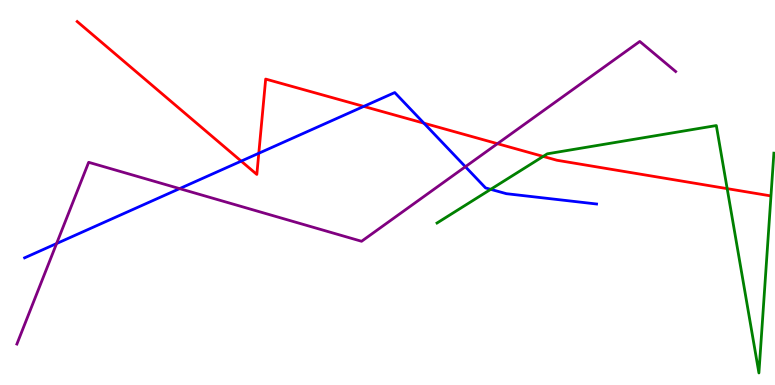[{'lines': ['blue', 'red'], 'intersections': [{'x': 3.11, 'y': 5.81}, {'x': 3.34, 'y': 6.02}, {'x': 4.69, 'y': 7.24}, {'x': 5.47, 'y': 6.8}]}, {'lines': ['green', 'red'], 'intersections': [{'x': 7.01, 'y': 5.94}, {'x': 9.38, 'y': 5.1}]}, {'lines': ['purple', 'red'], 'intersections': [{'x': 6.42, 'y': 6.27}]}, {'lines': ['blue', 'green'], 'intersections': [{'x': 6.33, 'y': 5.08}]}, {'lines': ['blue', 'purple'], 'intersections': [{'x': 0.73, 'y': 3.67}, {'x': 2.32, 'y': 5.1}, {'x': 6.0, 'y': 5.67}]}, {'lines': ['green', 'purple'], 'intersections': []}]